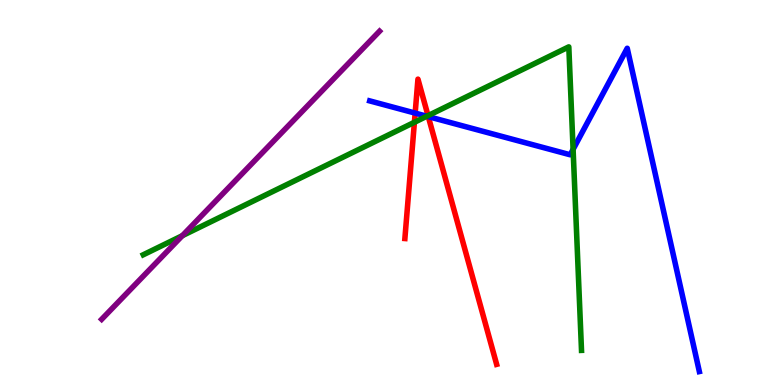[{'lines': ['blue', 'red'], 'intersections': [{'x': 5.36, 'y': 7.06}, {'x': 5.53, 'y': 6.97}]}, {'lines': ['green', 'red'], 'intersections': [{'x': 5.35, 'y': 6.82}, {'x': 5.52, 'y': 7.0}]}, {'lines': ['purple', 'red'], 'intersections': []}, {'lines': ['blue', 'green'], 'intersections': [{'x': 5.51, 'y': 6.98}, {'x': 7.39, 'y': 6.12}]}, {'lines': ['blue', 'purple'], 'intersections': []}, {'lines': ['green', 'purple'], 'intersections': [{'x': 2.35, 'y': 3.88}]}]